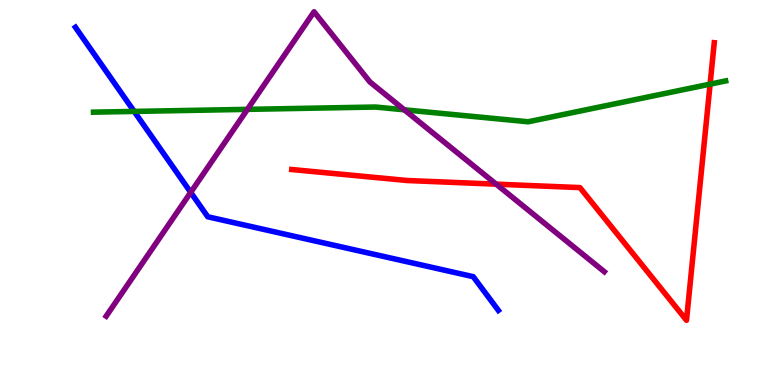[{'lines': ['blue', 'red'], 'intersections': []}, {'lines': ['green', 'red'], 'intersections': [{'x': 9.16, 'y': 7.81}]}, {'lines': ['purple', 'red'], 'intersections': [{'x': 6.4, 'y': 5.22}]}, {'lines': ['blue', 'green'], 'intersections': [{'x': 1.73, 'y': 7.11}]}, {'lines': ['blue', 'purple'], 'intersections': [{'x': 2.46, 'y': 5.0}]}, {'lines': ['green', 'purple'], 'intersections': [{'x': 3.19, 'y': 7.16}, {'x': 5.22, 'y': 7.15}]}]